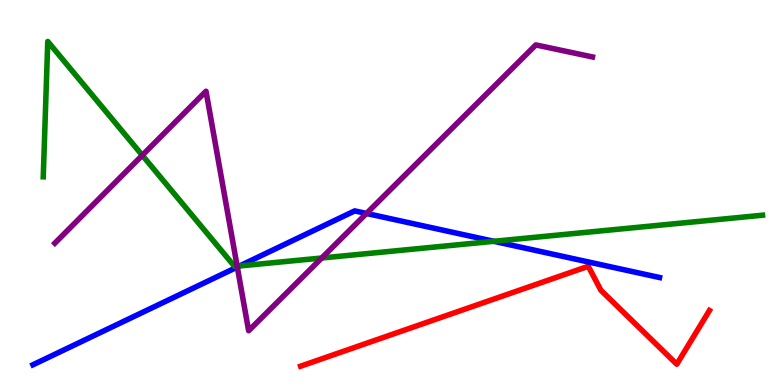[{'lines': ['blue', 'red'], 'intersections': []}, {'lines': ['green', 'red'], 'intersections': []}, {'lines': ['purple', 'red'], 'intersections': []}, {'lines': ['blue', 'green'], 'intersections': [{'x': 3.09, 'y': 3.09}, {'x': 6.37, 'y': 3.73}]}, {'lines': ['blue', 'purple'], 'intersections': [{'x': 3.06, 'y': 3.06}, {'x': 4.73, 'y': 4.46}]}, {'lines': ['green', 'purple'], 'intersections': [{'x': 1.84, 'y': 5.97}, {'x': 3.06, 'y': 3.09}, {'x': 4.15, 'y': 3.3}]}]